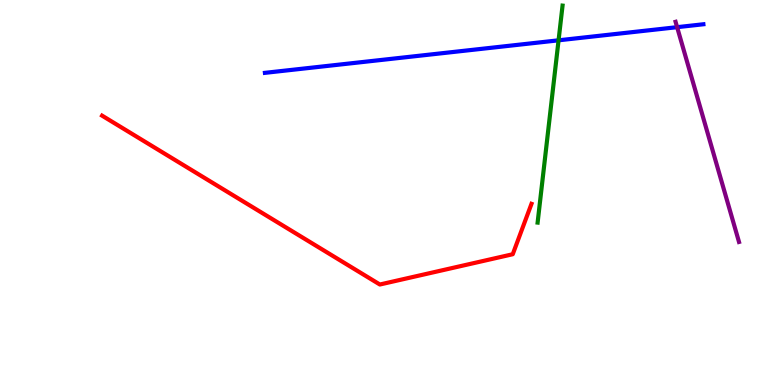[{'lines': ['blue', 'red'], 'intersections': []}, {'lines': ['green', 'red'], 'intersections': []}, {'lines': ['purple', 'red'], 'intersections': []}, {'lines': ['blue', 'green'], 'intersections': [{'x': 7.21, 'y': 8.95}]}, {'lines': ['blue', 'purple'], 'intersections': [{'x': 8.74, 'y': 9.29}]}, {'lines': ['green', 'purple'], 'intersections': []}]